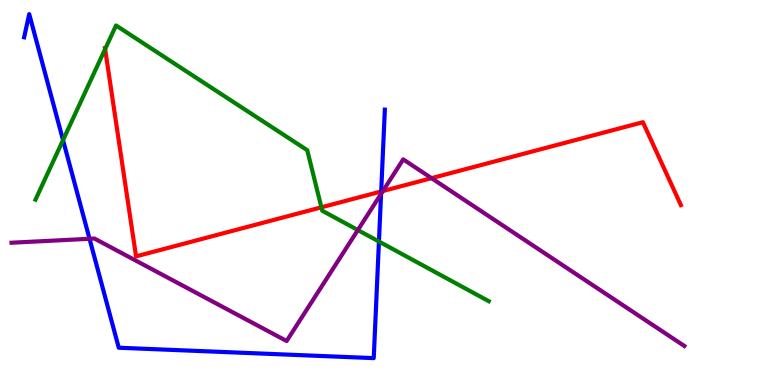[{'lines': ['blue', 'red'], 'intersections': [{'x': 4.92, 'y': 5.03}]}, {'lines': ['green', 'red'], 'intersections': [{'x': 1.36, 'y': 8.72}, {'x': 4.15, 'y': 4.62}]}, {'lines': ['purple', 'red'], 'intersections': [{'x': 4.94, 'y': 5.04}, {'x': 5.57, 'y': 5.37}]}, {'lines': ['blue', 'green'], 'intersections': [{'x': 0.813, 'y': 6.36}, {'x': 4.89, 'y': 3.73}]}, {'lines': ['blue', 'purple'], 'intersections': [{'x': 1.16, 'y': 3.8}, {'x': 4.92, 'y': 4.96}]}, {'lines': ['green', 'purple'], 'intersections': [{'x': 4.62, 'y': 4.02}]}]